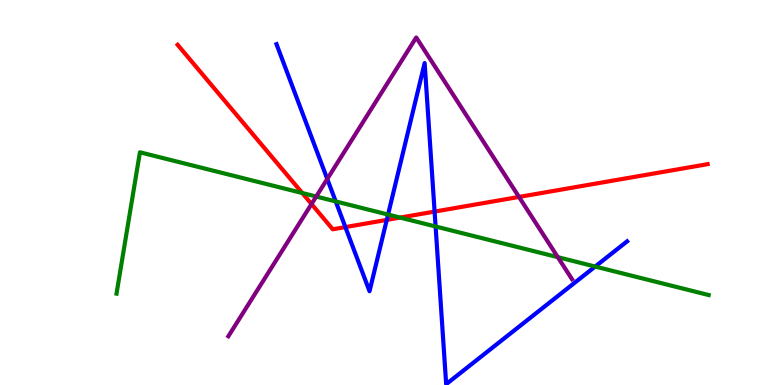[{'lines': ['blue', 'red'], 'intersections': [{'x': 4.46, 'y': 4.1}, {'x': 4.99, 'y': 4.29}, {'x': 5.61, 'y': 4.5}]}, {'lines': ['green', 'red'], 'intersections': [{'x': 3.9, 'y': 4.99}, {'x': 5.16, 'y': 4.35}]}, {'lines': ['purple', 'red'], 'intersections': [{'x': 4.02, 'y': 4.7}, {'x': 6.7, 'y': 4.88}]}, {'lines': ['blue', 'green'], 'intersections': [{'x': 4.33, 'y': 4.77}, {'x': 5.01, 'y': 4.43}, {'x': 5.62, 'y': 4.12}, {'x': 7.68, 'y': 3.08}]}, {'lines': ['blue', 'purple'], 'intersections': [{'x': 4.22, 'y': 5.35}]}, {'lines': ['green', 'purple'], 'intersections': [{'x': 4.08, 'y': 4.9}, {'x': 7.2, 'y': 3.32}]}]